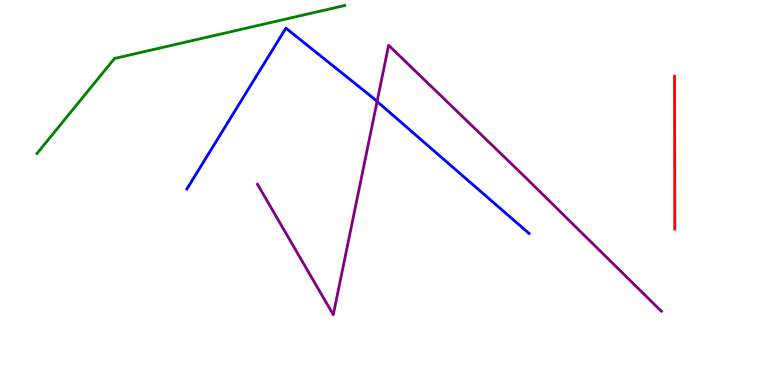[{'lines': ['blue', 'red'], 'intersections': []}, {'lines': ['green', 'red'], 'intersections': []}, {'lines': ['purple', 'red'], 'intersections': []}, {'lines': ['blue', 'green'], 'intersections': []}, {'lines': ['blue', 'purple'], 'intersections': [{'x': 4.87, 'y': 7.36}]}, {'lines': ['green', 'purple'], 'intersections': []}]